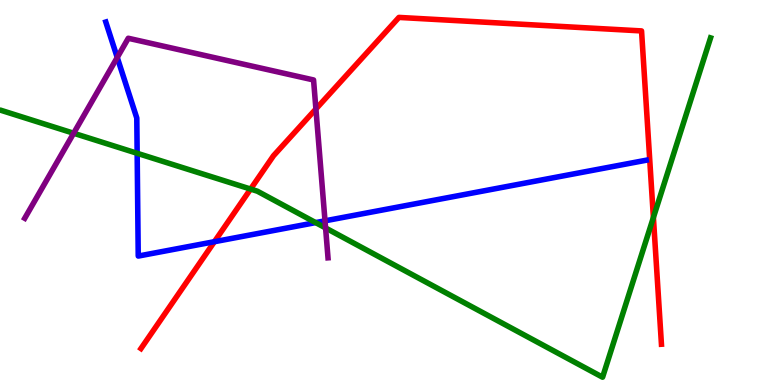[{'lines': ['blue', 'red'], 'intersections': [{'x': 2.77, 'y': 3.72}]}, {'lines': ['green', 'red'], 'intersections': [{'x': 3.23, 'y': 5.09}, {'x': 8.43, 'y': 4.35}]}, {'lines': ['purple', 'red'], 'intersections': [{'x': 4.08, 'y': 7.17}]}, {'lines': ['blue', 'green'], 'intersections': [{'x': 1.77, 'y': 6.02}, {'x': 4.07, 'y': 4.22}]}, {'lines': ['blue', 'purple'], 'intersections': [{'x': 1.51, 'y': 8.51}, {'x': 4.19, 'y': 4.26}]}, {'lines': ['green', 'purple'], 'intersections': [{'x': 0.95, 'y': 6.54}, {'x': 4.2, 'y': 4.08}]}]